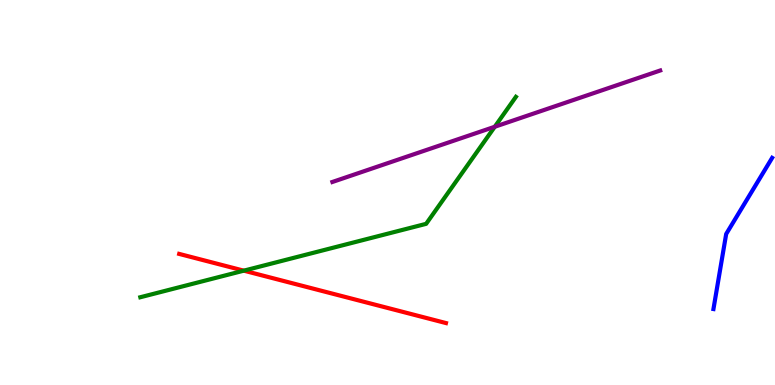[{'lines': ['blue', 'red'], 'intersections': []}, {'lines': ['green', 'red'], 'intersections': [{'x': 3.15, 'y': 2.97}]}, {'lines': ['purple', 'red'], 'intersections': []}, {'lines': ['blue', 'green'], 'intersections': []}, {'lines': ['blue', 'purple'], 'intersections': []}, {'lines': ['green', 'purple'], 'intersections': [{'x': 6.38, 'y': 6.71}]}]